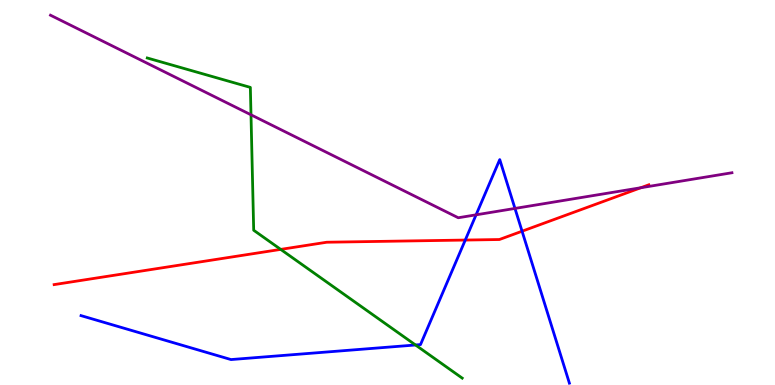[{'lines': ['blue', 'red'], 'intersections': [{'x': 6.0, 'y': 3.76}, {'x': 6.74, 'y': 3.99}]}, {'lines': ['green', 'red'], 'intersections': [{'x': 3.62, 'y': 3.52}]}, {'lines': ['purple', 'red'], 'intersections': [{'x': 8.27, 'y': 5.12}]}, {'lines': ['blue', 'green'], 'intersections': [{'x': 5.36, 'y': 1.04}]}, {'lines': ['blue', 'purple'], 'intersections': [{'x': 6.14, 'y': 4.42}, {'x': 6.64, 'y': 4.59}]}, {'lines': ['green', 'purple'], 'intersections': [{'x': 3.24, 'y': 7.02}]}]